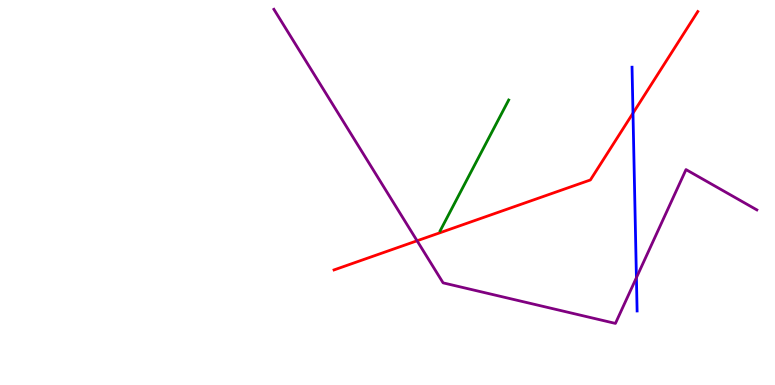[{'lines': ['blue', 'red'], 'intersections': [{'x': 8.17, 'y': 7.06}]}, {'lines': ['green', 'red'], 'intersections': []}, {'lines': ['purple', 'red'], 'intersections': [{'x': 5.38, 'y': 3.75}]}, {'lines': ['blue', 'green'], 'intersections': []}, {'lines': ['blue', 'purple'], 'intersections': [{'x': 8.21, 'y': 2.79}]}, {'lines': ['green', 'purple'], 'intersections': []}]